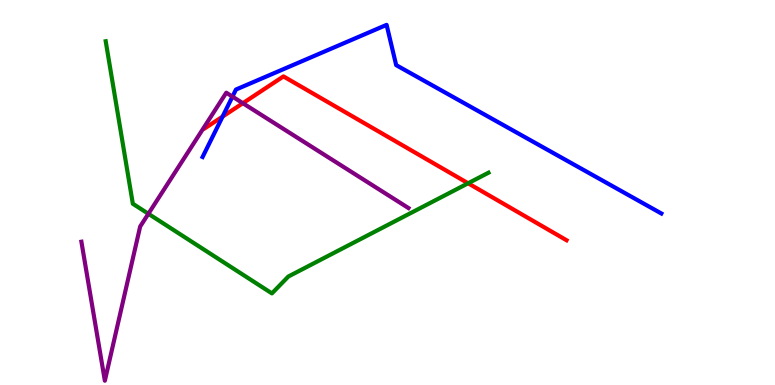[{'lines': ['blue', 'red'], 'intersections': [{'x': 2.87, 'y': 6.97}]}, {'lines': ['green', 'red'], 'intersections': [{'x': 6.04, 'y': 5.24}]}, {'lines': ['purple', 'red'], 'intersections': [{'x': 3.13, 'y': 7.32}]}, {'lines': ['blue', 'green'], 'intersections': []}, {'lines': ['blue', 'purple'], 'intersections': [{'x': 3.0, 'y': 7.49}]}, {'lines': ['green', 'purple'], 'intersections': [{'x': 1.91, 'y': 4.45}]}]